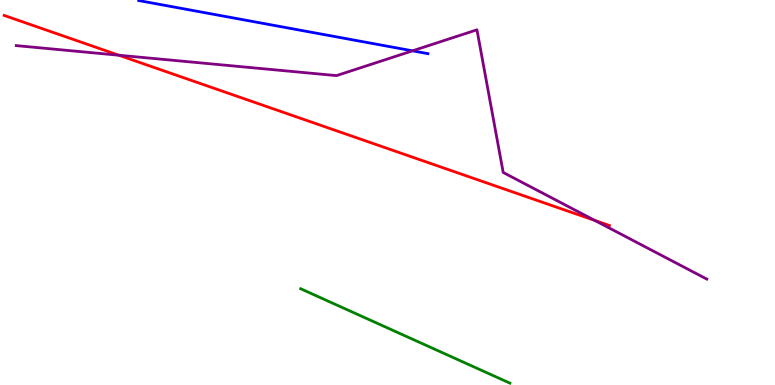[{'lines': ['blue', 'red'], 'intersections': []}, {'lines': ['green', 'red'], 'intersections': []}, {'lines': ['purple', 'red'], 'intersections': [{'x': 1.53, 'y': 8.57}, {'x': 7.68, 'y': 4.27}]}, {'lines': ['blue', 'green'], 'intersections': []}, {'lines': ['blue', 'purple'], 'intersections': [{'x': 5.32, 'y': 8.68}]}, {'lines': ['green', 'purple'], 'intersections': []}]